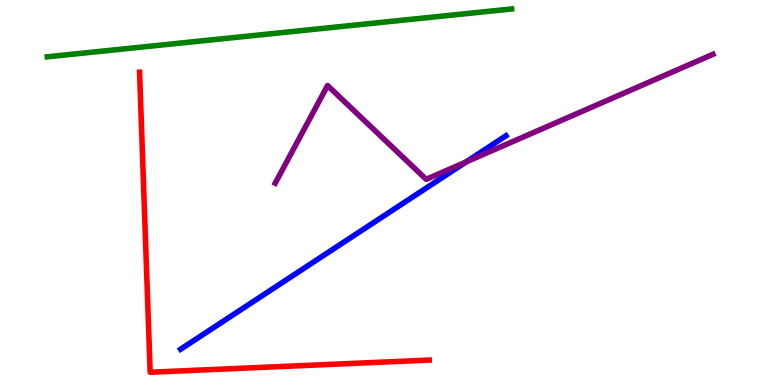[{'lines': ['blue', 'red'], 'intersections': []}, {'lines': ['green', 'red'], 'intersections': []}, {'lines': ['purple', 'red'], 'intersections': []}, {'lines': ['blue', 'green'], 'intersections': []}, {'lines': ['blue', 'purple'], 'intersections': [{'x': 6.01, 'y': 5.79}]}, {'lines': ['green', 'purple'], 'intersections': []}]